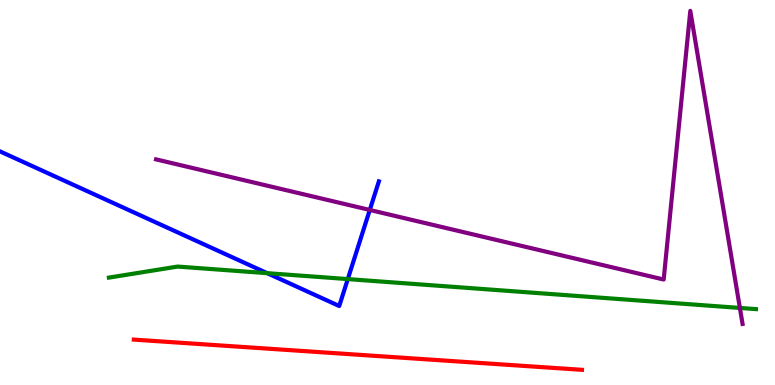[{'lines': ['blue', 'red'], 'intersections': []}, {'lines': ['green', 'red'], 'intersections': []}, {'lines': ['purple', 'red'], 'intersections': []}, {'lines': ['blue', 'green'], 'intersections': [{'x': 3.45, 'y': 2.9}, {'x': 4.49, 'y': 2.75}]}, {'lines': ['blue', 'purple'], 'intersections': [{'x': 4.77, 'y': 4.55}]}, {'lines': ['green', 'purple'], 'intersections': [{'x': 9.55, 'y': 2.0}]}]